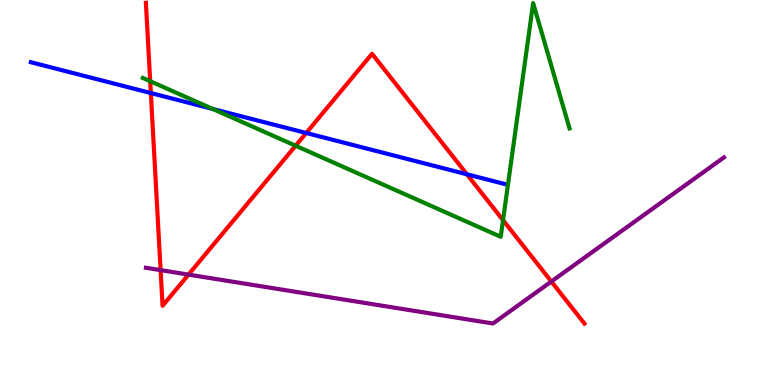[{'lines': ['blue', 'red'], 'intersections': [{'x': 1.95, 'y': 7.58}, {'x': 3.95, 'y': 6.55}, {'x': 6.02, 'y': 5.47}]}, {'lines': ['green', 'red'], 'intersections': [{'x': 1.94, 'y': 7.89}, {'x': 3.81, 'y': 6.21}, {'x': 6.49, 'y': 4.28}]}, {'lines': ['purple', 'red'], 'intersections': [{'x': 2.07, 'y': 2.98}, {'x': 2.43, 'y': 2.87}, {'x': 7.11, 'y': 2.69}]}, {'lines': ['blue', 'green'], 'intersections': [{'x': 2.75, 'y': 7.17}]}, {'lines': ['blue', 'purple'], 'intersections': []}, {'lines': ['green', 'purple'], 'intersections': []}]